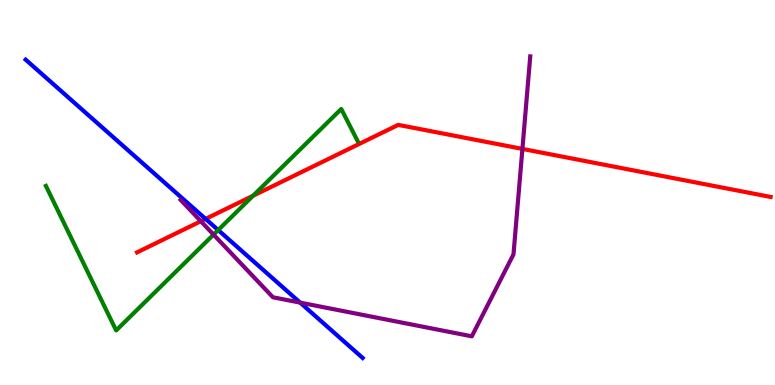[{'lines': ['blue', 'red'], 'intersections': [{'x': 2.65, 'y': 4.31}]}, {'lines': ['green', 'red'], 'intersections': [{'x': 3.27, 'y': 4.92}]}, {'lines': ['purple', 'red'], 'intersections': [{'x': 2.59, 'y': 4.25}, {'x': 6.74, 'y': 6.13}]}, {'lines': ['blue', 'green'], 'intersections': [{'x': 2.82, 'y': 4.02}]}, {'lines': ['blue', 'purple'], 'intersections': [{'x': 3.87, 'y': 2.14}]}, {'lines': ['green', 'purple'], 'intersections': [{'x': 2.76, 'y': 3.91}]}]